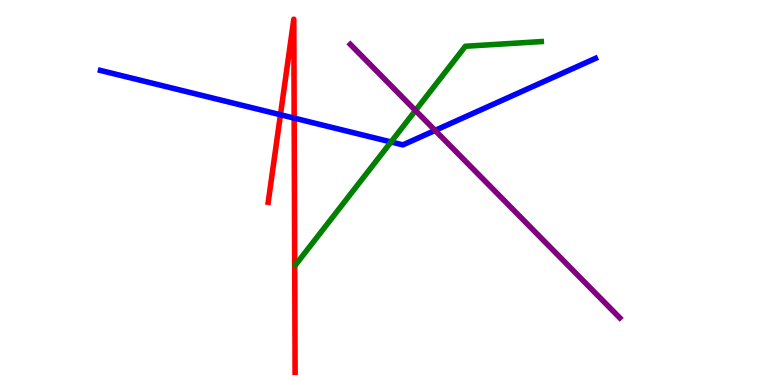[{'lines': ['blue', 'red'], 'intersections': [{'x': 3.62, 'y': 7.02}, {'x': 3.8, 'y': 6.93}]}, {'lines': ['green', 'red'], 'intersections': []}, {'lines': ['purple', 'red'], 'intersections': []}, {'lines': ['blue', 'green'], 'intersections': [{'x': 5.05, 'y': 6.31}]}, {'lines': ['blue', 'purple'], 'intersections': [{'x': 5.61, 'y': 6.61}]}, {'lines': ['green', 'purple'], 'intersections': [{'x': 5.36, 'y': 7.13}]}]